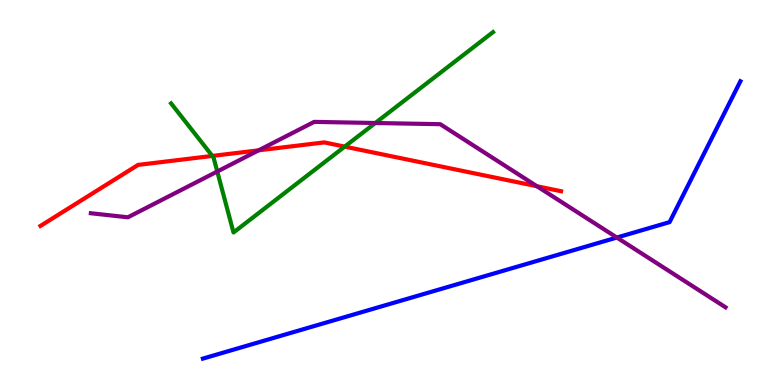[{'lines': ['blue', 'red'], 'intersections': []}, {'lines': ['green', 'red'], 'intersections': [{'x': 2.74, 'y': 5.95}, {'x': 4.45, 'y': 6.19}]}, {'lines': ['purple', 'red'], 'intersections': [{'x': 3.34, 'y': 6.1}, {'x': 6.93, 'y': 5.16}]}, {'lines': ['blue', 'green'], 'intersections': []}, {'lines': ['blue', 'purple'], 'intersections': [{'x': 7.96, 'y': 3.83}]}, {'lines': ['green', 'purple'], 'intersections': [{'x': 2.8, 'y': 5.55}, {'x': 4.84, 'y': 6.81}]}]